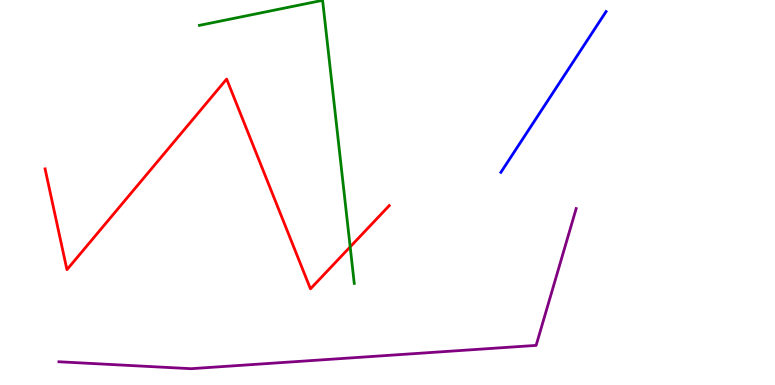[{'lines': ['blue', 'red'], 'intersections': []}, {'lines': ['green', 'red'], 'intersections': [{'x': 4.52, 'y': 3.59}]}, {'lines': ['purple', 'red'], 'intersections': []}, {'lines': ['blue', 'green'], 'intersections': []}, {'lines': ['blue', 'purple'], 'intersections': []}, {'lines': ['green', 'purple'], 'intersections': []}]